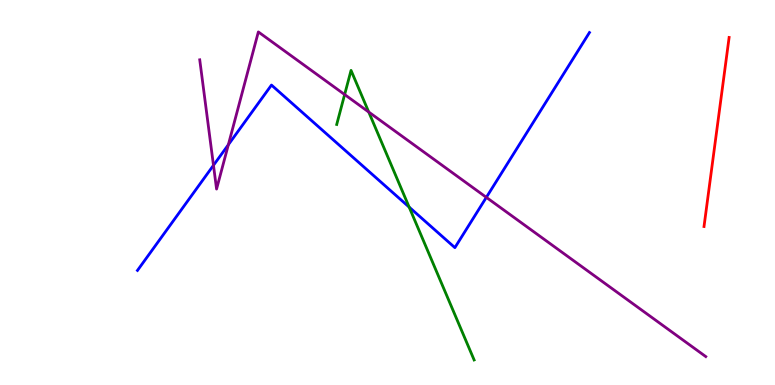[{'lines': ['blue', 'red'], 'intersections': []}, {'lines': ['green', 'red'], 'intersections': []}, {'lines': ['purple', 'red'], 'intersections': []}, {'lines': ['blue', 'green'], 'intersections': [{'x': 5.28, 'y': 4.62}]}, {'lines': ['blue', 'purple'], 'intersections': [{'x': 2.75, 'y': 5.71}, {'x': 2.95, 'y': 6.24}, {'x': 6.28, 'y': 4.87}]}, {'lines': ['green', 'purple'], 'intersections': [{'x': 4.45, 'y': 7.54}, {'x': 4.76, 'y': 7.09}]}]